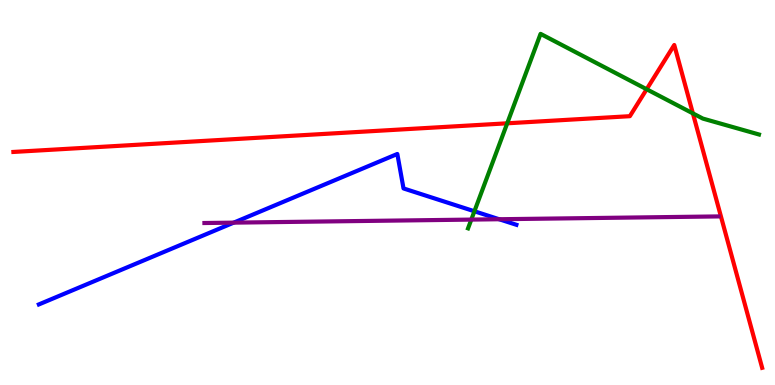[{'lines': ['blue', 'red'], 'intersections': []}, {'lines': ['green', 'red'], 'intersections': [{'x': 6.54, 'y': 6.8}, {'x': 8.34, 'y': 7.68}, {'x': 8.94, 'y': 7.06}]}, {'lines': ['purple', 'red'], 'intersections': []}, {'lines': ['blue', 'green'], 'intersections': [{'x': 6.12, 'y': 4.51}]}, {'lines': ['blue', 'purple'], 'intersections': [{'x': 3.02, 'y': 4.22}, {'x': 6.44, 'y': 4.31}]}, {'lines': ['green', 'purple'], 'intersections': [{'x': 6.08, 'y': 4.3}]}]